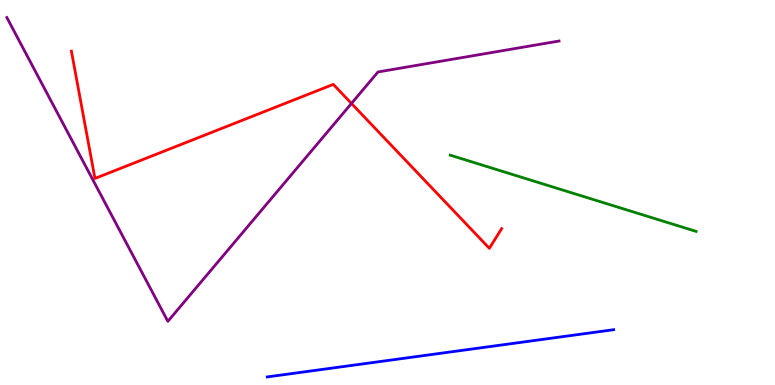[{'lines': ['blue', 'red'], 'intersections': []}, {'lines': ['green', 'red'], 'intersections': []}, {'lines': ['purple', 'red'], 'intersections': [{'x': 4.53, 'y': 7.31}]}, {'lines': ['blue', 'green'], 'intersections': []}, {'lines': ['blue', 'purple'], 'intersections': []}, {'lines': ['green', 'purple'], 'intersections': []}]